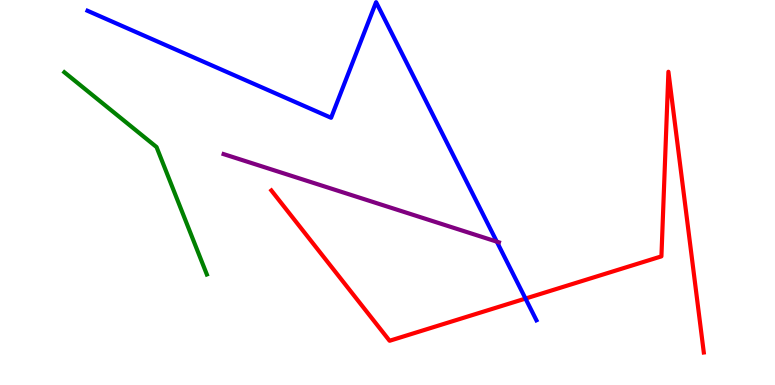[{'lines': ['blue', 'red'], 'intersections': [{'x': 6.78, 'y': 2.24}]}, {'lines': ['green', 'red'], 'intersections': []}, {'lines': ['purple', 'red'], 'intersections': []}, {'lines': ['blue', 'green'], 'intersections': []}, {'lines': ['blue', 'purple'], 'intersections': [{'x': 6.41, 'y': 3.72}]}, {'lines': ['green', 'purple'], 'intersections': []}]